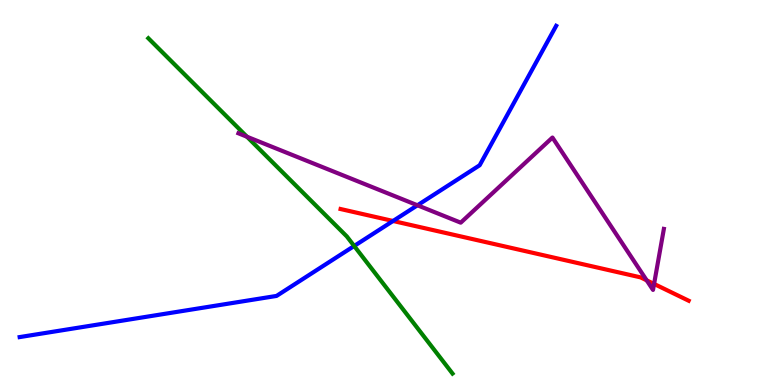[{'lines': ['blue', 'red'], 'intersections': [{'x': 5.07, 'y': 4.26}]}, {'lines': ['green', 'red'], 'intersections': []}, {'lines': ['purple', 'red'], 'intersections': [{'x': 8.34, 'y': 2.72}, {'x': 8.44, 'y': 2.63}]}, {'lines': ['blue', 'green'], 'intersections': [{'x': 4.57, 'y': 3.61}]}, {'lines': ['blue', 'purple'], 'intersections': [{'x': 5.39, 'y': 4.67}]}, {'lines': ['green', 'purple'], 'intersections': [{'x': 3.19, 'y': 6.45}]}]